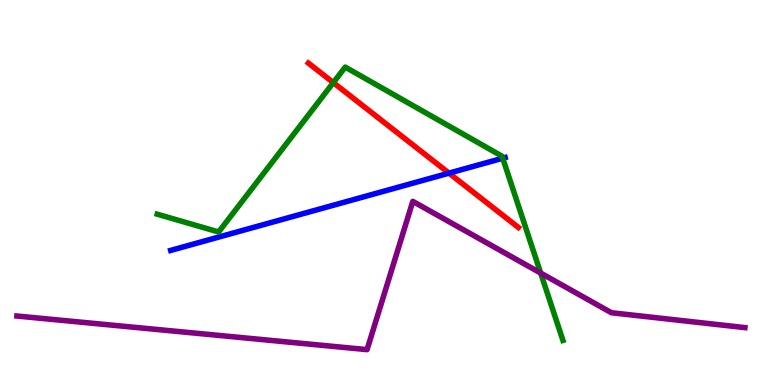[{'lines': ['blue', 'red'], 'intersections': [{'x': 5.79, 'y': 5.5}]}, {'lines': ['green', 'red'], 'intersections': [{'x': 4.3, 'y': 7.85}]}, {'lines': ['purple', 'red'], 'intersections': []}, {'lines': ['blue', 'green'], 'intersections': [{'x': 6.49, 'y': 5.89}]}, {'lines': ['blue', 'purple'], 'intersections': []}, {'lines': ['green', 'purple'], 'intersections': [{'x': 6.98, 'y': 2.91}]}]